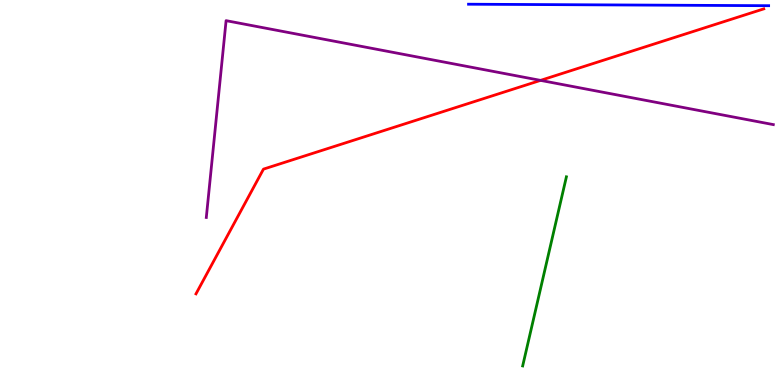[{'lines': ['blue', 'red'], 'intersections': []}, {'lines': ['green', 'red'], 'intersections': []}, {'lines': ['purple', 'red'], 'intersections': [{'x': 6.97, 'y': 7.91}]}, {'lines': ['blue', 'green'], 'intersections': []}, {'lines': ['blue', 'purple'], 'intersections': []}, {'lines': ['green', 'purple'], 'intersections': []}]